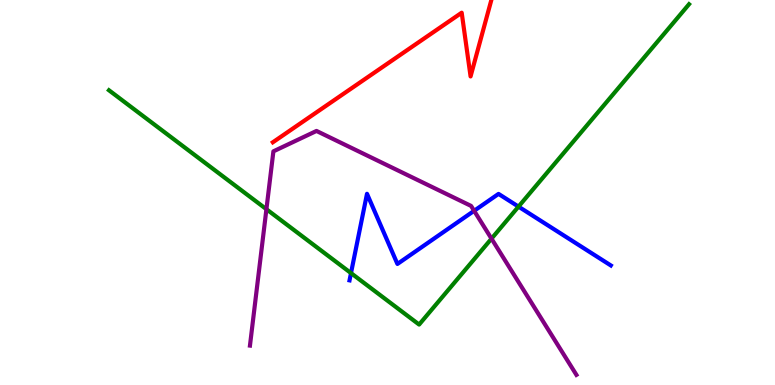[{'lines': ['blue', 'red'], 'intersections': []}, {'lines': ['green', 'red'], 'intersections': []}, {'lines': ['purple', 'red'], 'intersections': []}, {'lines': ['blue', 'green'], 'intersections': [{'x': 4.53, 'y': 2.91}, {'x': 6.69, 'y': 4.63}]}, {'lines': ['blue', 'purple'], 'intersections': [{'x': 6.12, 'y': 4.52}]}, {'lines': ['green', 'purple'], 'intersections': [{'x': 3.44, 'y': 4.57}, {'x': 6.34, 'y': 3.8}]}]